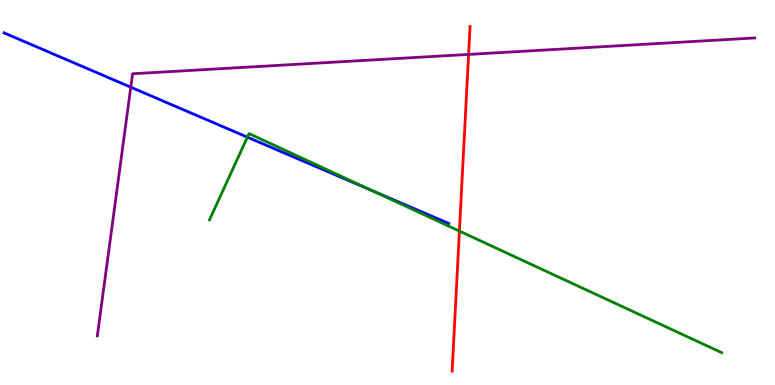[{'lines': ['blue', 'red'], 'intersections': []}, {'lines': ['green', 'red'], 'intersections': [{'x': 5.93, 'y': 4.0}]}, {'lines': ['purple', 'red'], 'intersections': [{'x': 6.05, 'y': 8.59}]}, {'lines': ['blue', 'green'], 'intersections': [{'x': 3.19, 'y': 6.44}, {'x': 4.8, 'y': 5.05}]}, {'lines': ['blue', 'purple'], 'intersections': [{'x': 1.69, 'y': 7.74}]}, {'lines': ['green', 'purple'], 'intersections': []}]